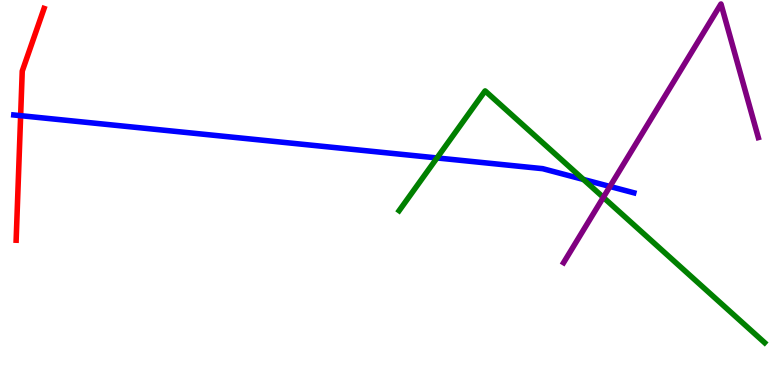[{'lines': ['blue', 'red'], 'intersections': [{'x': 0.266, 'y': 7.0}]}, {'lines': ['green', 'red'], 'intersections': []}, {'lines': ['purple', 'red'], 'intersections': []}, {'lines': ['blue', 'green'], 'intersections': [{'x': 5.64, 'y': 5.9}, {'x': 7.53, 'y': 5.34}]}, {'lines': ['blue', 'purple'], 'intersections': [{'x': 7.87, 'y': 5.16}]}, {'lines': ['green', 'purple'], 'intersections': [{'x': 7.78, 'y': 4.87}]}]